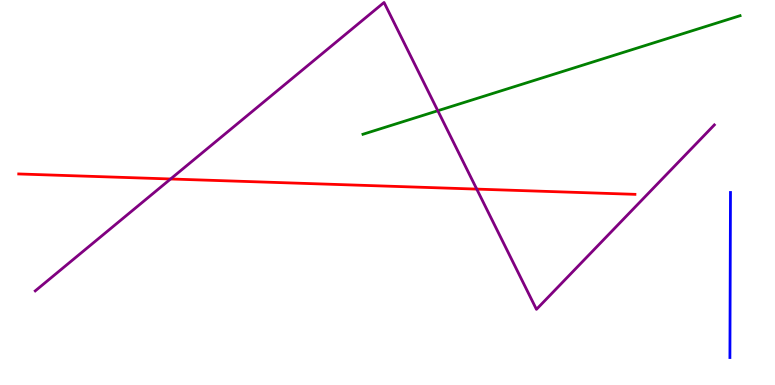[{'lines': ['blue', 'red'], 'intersections': []}, {'lines': ['green', 'red'], 'intersections': []}, {'lines': ['purple', 'red'], 'intersections': [{'x': 2.2, 'y': 5.35}, {'x': 6.15, 'y': 5.09}]}, {'lines': ['blue', 'green'], 'intersections': []}, {'lines': ['blue', 'purple'], 'intersections': []}, {'lines': ['green', 'purple'], 'intersections': [{'x': 5.65, 'y': 7.12}]}]